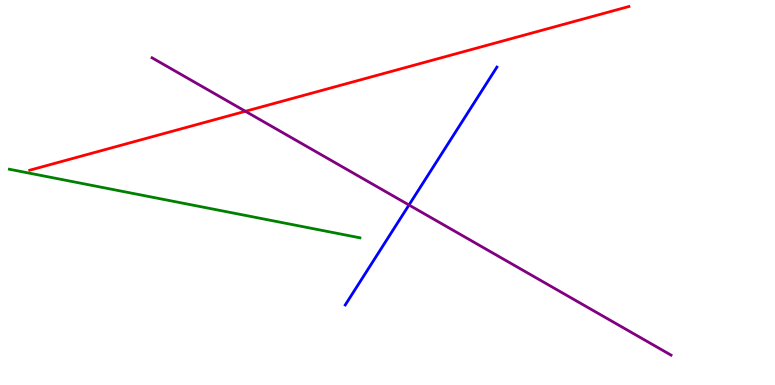[{'lines': ['blue', 'red'], 'intersections': []}, {'lines': ['green', 'red'], 'intersections': []}, {'lines': ['purple', 'red'], 'intersections': [{'x': 3.17, 'y': 7.11}]}, {'lines': ['blue', 'green'], 'intersections': []}, {'lines': ['blue', 'purple'], 'intersections': [{'x': 5.28, 'y': 4.68}]}, {'lines': ['green', 'purple'], 'intersections': []}]